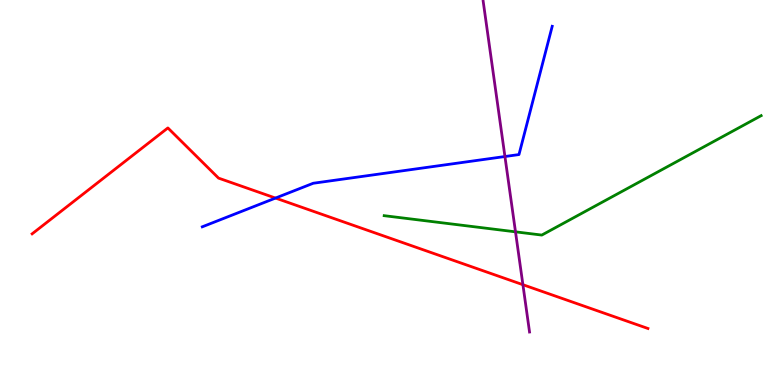[{'lines': ['blue', 'red'], 'intersections': [{'x': 3.56, 'y': 4.86}]}, {'lines': ['green', 'red'], 'intersections': []}, {'lines': ['purple', 'red'], 'intersections': [{'x': 6.75, 'y': 2.61}]}, {'lines': ['blue', 'green'], 'intersections': []}, {'lines': ['blue', 'purple'], 'intersections': [{'x': 6.52, 'y': 5.93}]}, {'lines': ['green', 'purple'], 'intersections': [{'x': 6.65, 'y': 3.98}]}]